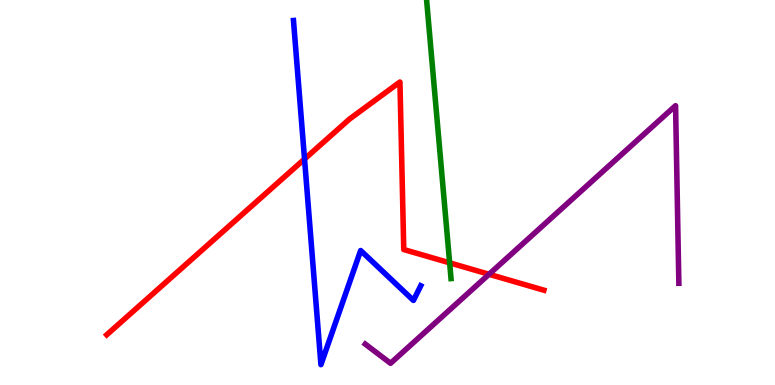[{'lines': ['blue', 'red'], 'intersections': [{'x': 3.93, 'y': 5.87}]}, {'lines': ['green', 'red'], 'intersections': [{'x': 5.8, 'y': 3.17}]}, {'lines': ['purple', 'red'], 'intersections': [{'x': 6.31, 'y': 2.88}]}, {'lines': ['blue', 'green'], 'intersections': []}, {'lines': ['blue', 'purple'], 'intersections': []}, {'lines': ['green', 'purple'], 'intersections': []}]